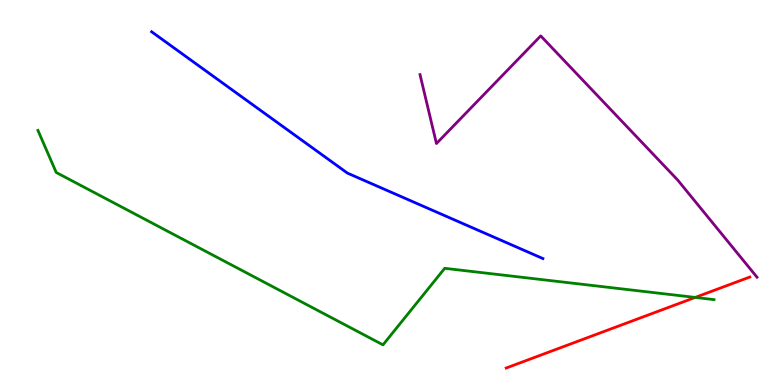[{'lines': ['blue', 'red'], 'intersections': []}, {'lines': ['green', 'red'], 'intersections': [{'x': 8.97, 'y': 2.27}]}, {'lines': ['purple', 'red'], 'intersections': []}, {'lines': ['blue', 'green'], 'intersections': []}, {'lines': ['blue', 'purple'], 'intersections': []}, {'lines': ['green', 'purple'], 'intersections': []}]